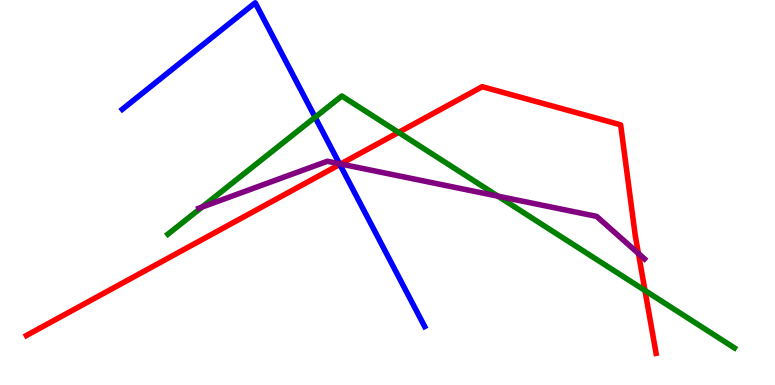[{'lines': ['blue', 'red'], 'intersections': [{'x': 4.38, 'y': 5.73}]}, {'lines': ['green', 'red'], 'intersections': [{'x': 5.14, 'y': 6.56}, {'x': 8.32, 'y': 2.45}]}, {'lines': ['purple', 'red'], 'intersections': [{'x': 4.4, 'y': 5.74}, {'x': 8.24, 'y': 3.42}]}, {'lines': ['blue', 'green'], 'intersections': [{'x': 4.07, 'y': 6.96}]}, {'lines': ['blue', 'purple'], 'intersections': [{'x': 4.38, 'y': 5.75}]}, {'lines': ['green', 'purple'], 'intersections': [{'x': 2.61, 'y': 4.62}, {'x': 6.43, 'y': 4.9}]}]